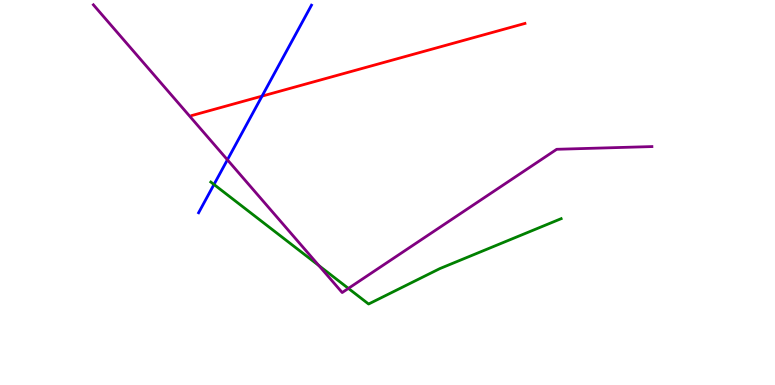[{'lines': ['blue', 'red'], 'intersections': [{'x': 3.38, 'y': 7.5}]}, {'lines': ['green', 'red'], 'intersections': []}, {'lines': ['purple', 'red'], 'intersections': []}, {'lines': ['blue', 'green'], 'intersections': [{'x': 2.76, 'y': 5.21}]}, {'lines': ['blue', 'purple'], 'intersections': [{'x': 2.93, 'y': 5.85}]}, {'lines': ['green', 'purple'], 'intersections': [{'x': 4.11, 'y': 3.1}, {'x': 4.5, 'y': 2.51}]}]